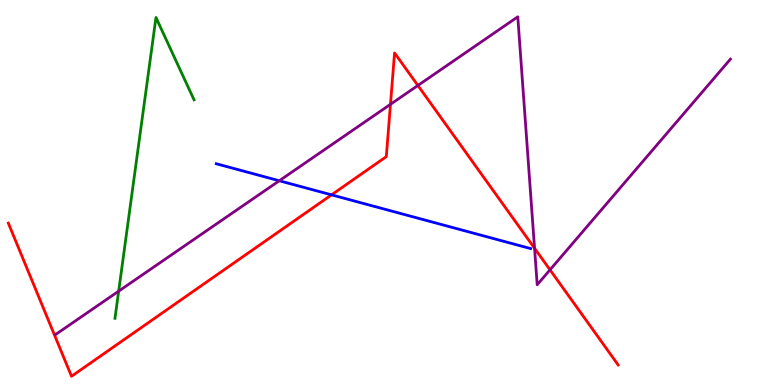[{'lines': ['blue', 'red'], 'intersections': [{'x': 4.28, 'y': 4.94}]}, {'lines': ['green', 'red'], 'intersections': []}, {'lines': ['purple', 'red'], 'intersections': [{'x': 5.04, 'y': 7.29}, {'x': 5.39, 'y': 7.78}, {'x': 6.9, 'y': 3.55}, {'x': 7.1, 'y': 2.99}]}, {'lines': ['blue', 'green'], 'intersections': []}, {'lines': ['blue', 'purple'], 'intersections': [{'x': 3.6, 'y': 5.31}]}, {'lines': ['green', 'purple'], 'intersections': [{'x': 1.53, 'y': 2.44}]}]